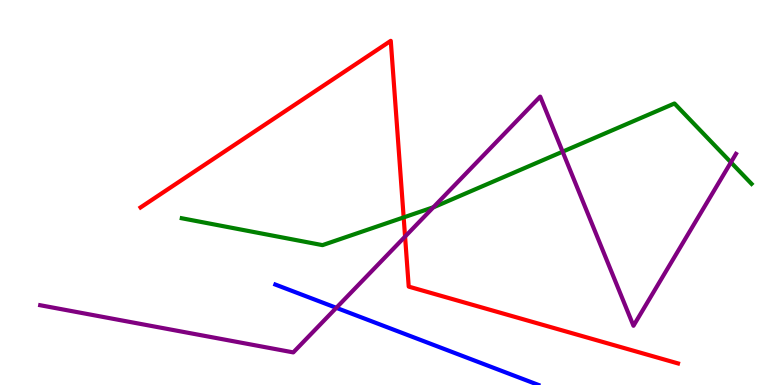[{'lines': ['blue', 'red'], 'intersections': []}, {'lines': ['green', 'red'], 'intersections': [{'x': 5.21, 'y': 4.35}]}, {'lines': ['purple', 'red'], 'intersections': [{'x': 5.23, 'y': 3.85}]}, {'lines': ['blue', 'green'], 'intersections': []}, {'lines': ['blue', 'purple'], 'intersections': [{'x': 4.34, 'y': 2.0}]}, {'lines': ['green', 'purple'], 'intersections': [{'x': 5.59, 'y': 4.62}, {'x': 7.26, 'y': 6.06}, {'x': 9.43, 'y': 5.78}]}]